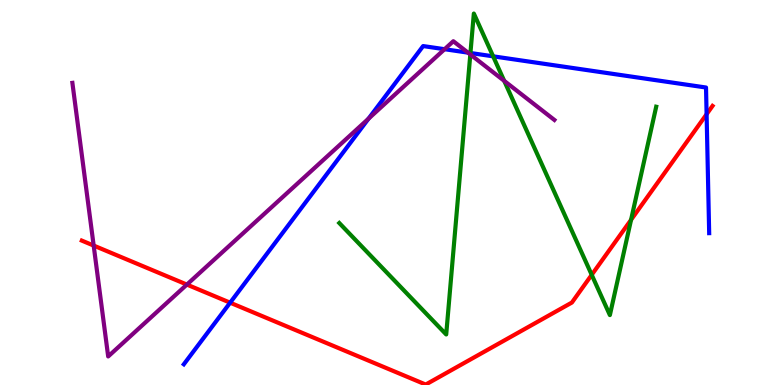[{'lines': ['blue', 'red'], 'intersections': [{'x': 2.97, 'y': 2.14}, {'x': 9.12, 'y': 7.03}]}, {'lines': ['green', 'red'], 'intersections': [{'x': 7.63, 'y': 2.86}, {'x': 8.14, 'y': 4.29}]}, {'lines': ['purple', 'red'], 'intersections': [{'x': 1.21, 'y': 3.62}, {'x': 2.41, 'y': 2.61}]}, {'lines': ['blue', 'green'], 'intersections': [{'x': 6.07, 'y': 8.62}, {'x': 6.36, 'y': 8.54}]}, {'lines': ['blue', 'purple'], 'intersections': [{'x': 4.75, 'y': 6.92}, {'x': 5.74, 'y': 8.72}, {'x': 6.04, 'y': 8.63}]}, {'lines': ['green', 'purple'], 'intersections': [{'x': 6.07, 'y': 8.59}, {'x': 6.51, 'y': 7.9}]}]